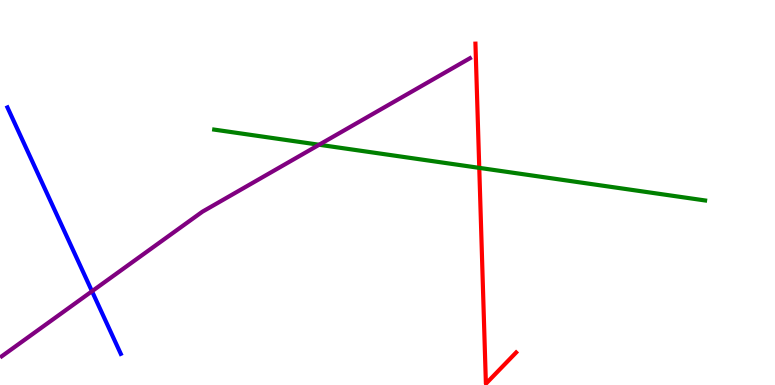[{'lines': ['blue', 'red'], 'intersections': []}, {'lines': ['green', 'red'], 'intersections': [{'x': 6.18, 'y': 5.64}]}, {'lines': ['purple', 'red'], 'intersections': []}, {'lines': ['blue', 'green'], 'intersections': []}, {'lines': ['blue', 'purple'], 'intersections': [{'x': 1.19, 'y': 2.44}]}, {'lines': ['green', 'purple'], 'intersections': [{'x': 4.12, 'y': 6.24}]}]